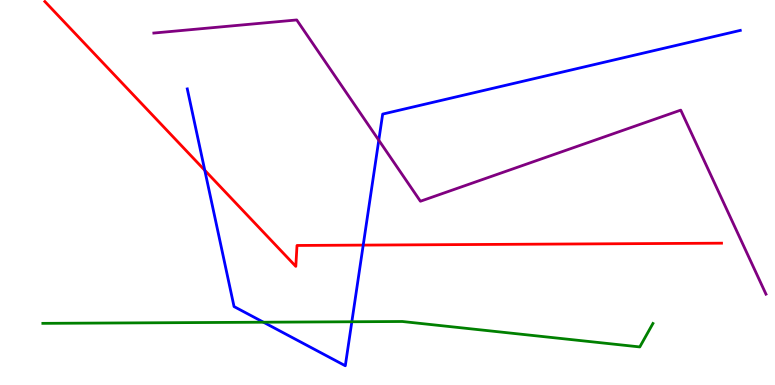[{'lines': ['blue', 'red'], 'intersections': [{'x': 2.64, 'y': 5.58}, {'x': 4.69, 'y': 3.63}]}, {'lines': ['green', 'red'], 'intersections': []}, {'lines': ['purple', 'red'], 'intersections': []}, {'lines': ['blue', 'green'], 'intersections': [{'x': 3.4, 'y': 1.63}, {'x': 4.54, 'y': 1.64}]}, {'lines': ['blue', 'purple'], 'intersections': [{'x': 4.89, 'y': 6.36}]}, {'lines': ['green', 'purple'], 'intersections': []}]